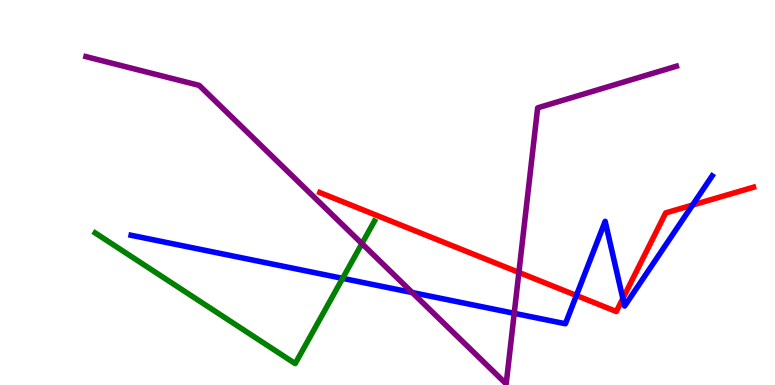[{'lines': ['blue', 'red'], 'intersections': [{'x': 7.44, 'y': 2.33}, {'x': 8.04, 'y': 2.25}, {'x': 8.94, 'y': 4.67}]}, {'lines': ['green', 'red'], 'intersections': []}, {'lines': ['purple', 'red'], 'intersections': [{'x': 6.7, 'y': 2.92}]}, {'lines': ['blue', 'green'], 'intersections': [{'x': 4.42, 'y': 2.77}]}, {'lines': ['blue', 'purple'], 'intersections': [{'x': 5.32, 'y': 2.4}, {'x': 6.64, 'y': 1.86}]}, {'lines': ['green', 'purple'], 'intersections': [{'x': 4.67, 'y': 3.67}]}]